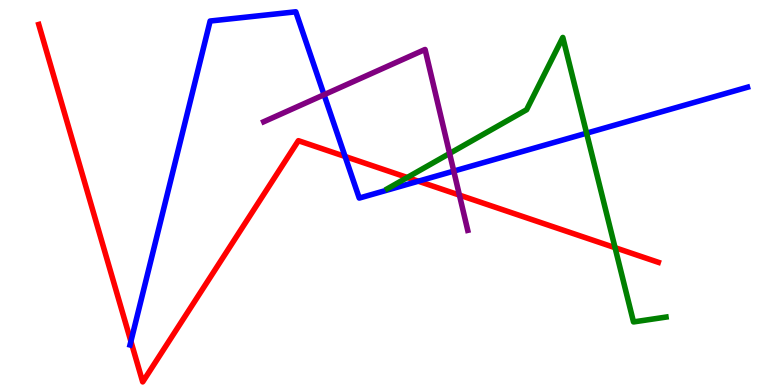[{'lines': ['blue', 'red'], 'intersections': [{'x': 1.69, 'y': 1.13}, {'x': 4.45, 'y': 5.94}, {'x': 5.4, 'y': 5.29}]}, {'lines': ['green', 'red'], 'intersections': [{'x': 5.26, 'y': 5.39}, {'x': 7.94, 'y': 3.57}]}, {'lines': ['purple', 'red'], 'intersections': [{'x': 5.93, 'y': 4.93}]}, {'lines': ['blue', 'green'], 'intersections': [{'x': 7.57, 'y': 6.54}]}, {'lines': ['blue', 'purple'], 'intersections': [{'x': 4.18, 'y': 7.54}, {'x': 5.86, 'y': 5.56}]}, {'lines': ['green', 'purple'], 'intersections': [{'x': 5.8, 'y': 6.01}]}]